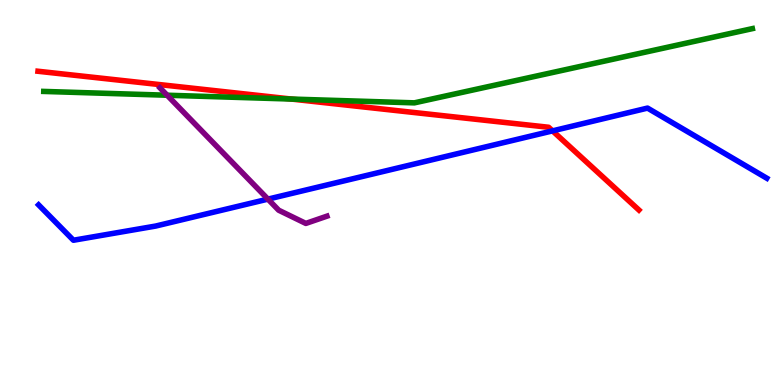[{'lines': ['blue', 'red'], 'intersections': [{'x': 7.13, 'y': 6.6}]}, {'lines': ['green', 'red'], 'intersections': [{'x': 3.76, 'y': 7.43}]}, {'lines': ['purple', 'red'], 'intersections': []}, {'lines': ['blue', 'green'], 'intersections': []}, {'lines': ['blue', 'purple'], 'intersections': [{'x': 3.46, 'y': 4.83}]}, {'lines': ['green', 'purple'], 'intersections': [{'x': 2.16, 'y': 7.53}]}]